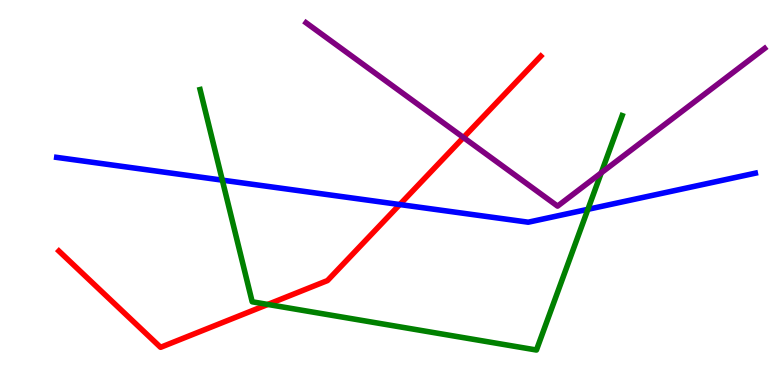[{'lines': ['blue', 'red'], 'intersections': [{'x': 5.16, 'y': 4.69}]}, {'lines': ['green', 'red'], 'intersections': [{'x': 3.46, 'y': 2.09}]}, {'lines': ['purple', 'red'], 'intersections': [{'x': 5.98, 'y': 6.43}]}, {'lines': ['blue', 'green'], 'intersections': [{'x': 2.87, 'y': 5.32}, {'x': 7.59, 'y': 4.56}]}, {'lines': ['blue', 'purple'], 'intersections': []}, {'lines': ['green', 'purple'], 'intersections': [{'x': 7.76, 'y': 5.51}]}]